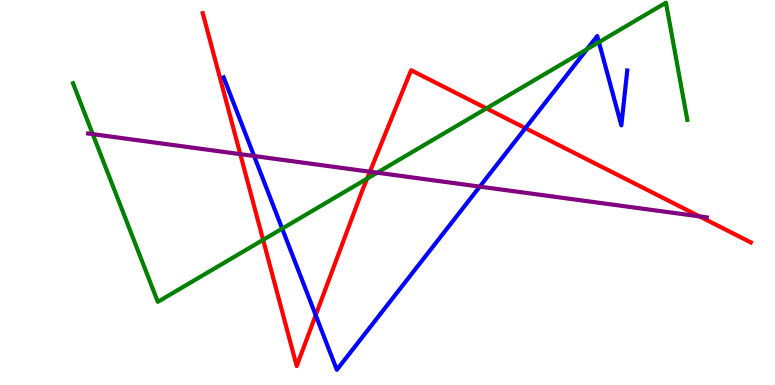[{'lines': ['blue', 'red'], 'intersections': [{'x': 4.07, 'y': 1.81}, {'x': 6.78, 'y': 6.67}]}, {'lines': ['green', 'red'], 'intersections': [{'x': 3.39, 'y': 3.77}, {'x': 4.74, 'y': 5.36}, {'x': 6.28, 'y': 7.18}]}, {'lines': ['purple', 'red'], 'intersections': [{'x': 3.1, 'y': 6.0}, {'x': 4.77, 'y': 5.54}, {'x': 9.03, 'y': 4.38}]}, {'lines': ['blue', 'green'], 'intersections': [{'x': 3.64, 'y': 4.06}, {'x': 7.57, 'y': 8.72}, {'x': 7.73, 'y': 8.9}]}, {'lines': ['blue', 'purple'], 'intersections': [{'x': 3.28, 'y': 5.95}, {'x': 6.19, 'y': 5.15}]}, {'lines': ['green', 'purple'], 'intersections': [{'x': 1.2, 'y': 6.52}, {'x': 4.87, 'y': 5.51}]}]